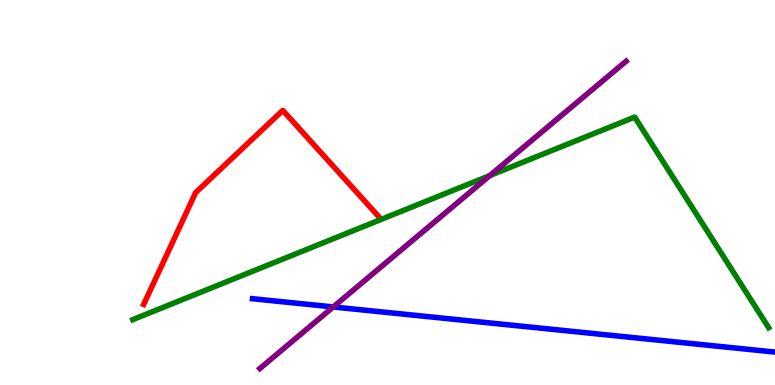[{'lines': ['blue', 'red'], 'intersections': []}, {'lines': ['green', 'red'], 'intersections': []}, {'lines': ['purple', 'red'], 'intersections': []}, {'lines': ['blue', 'green'], 'intersections': []}, {'lines': ['blue', 'purple'], 'intersections': [{'x': 4.3, 'y': 2.03}]}, {'lines': ['green', 'purple'], 'intersections': [{'x': 6.32, 'y': 5.44}]}]